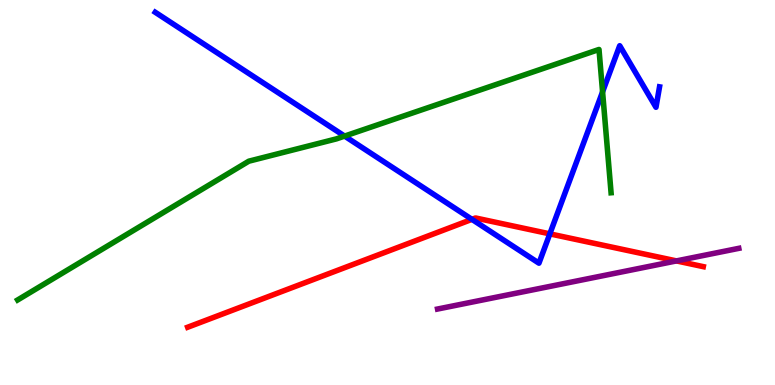[{'lines': ['blue', 'red'], 'intersections': [{'x': 6.09, 'y': 4.3}, {'x': 7.09, 'y': 3.93}]}, {'lines': ['green', 'red'], 'intersections': []}, {'lines': ['purple', 'red'], 'intersections': [{'x': 8.73, 'y': 3.22}]}, {'lines': ['blue', 'green'], 'intersections': [{'x': 4.45, 'y': 6.47}, {'x': 7.78, 'y': 7.61}]}, {'lines': ['blue', 'purple'], 'intersections': []}, {'lines': ['green', 'purple'], 'intersections': []}]